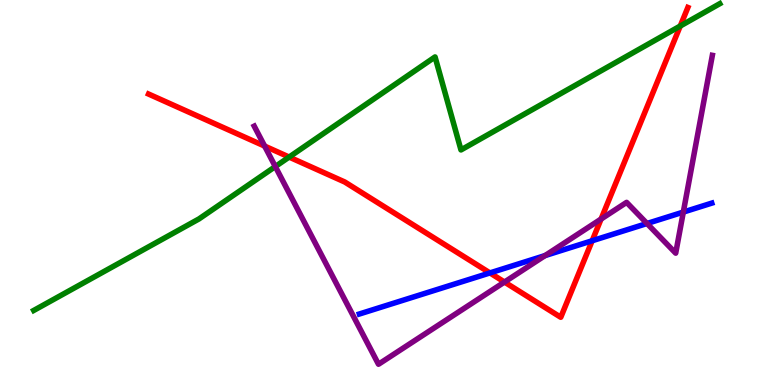[{'lines': ['blue', 'red'], 'intersections': [{'x': 6.32, 'y': 2.91}, {'x': 7.64, 'y': 3.75}]}, {'lines': ['green', 'red'], 'intersections': [{'x': 3.73, 'y': 5.92}, {'x': 8.78, 'y': 9.32}]}, {'lines': ['purple', 'red'], 'intersections': [{'x': 3.41, 'y': 6.21}, {'x': 6.51, 'y': 2.67}, {'x': 7.76, 'y': 4.31}]}, {'lines': ['blue', 'green'], 'intersections': []}, {'lines': ['blue', 'purple'], 'intersections': [{'x': 7.03, 'y': 3.36}, {'x': 8.35, 'y': 4.19}, {'x': 8.82, 'y': 4.49}]}, {'lines': ['green', 'purple'], 'intersections': [{'x': 3.55, 'y': 5.67}]}]